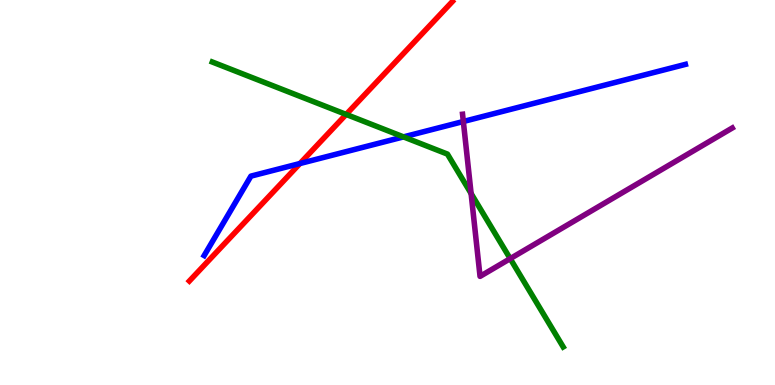[{'lines': ['blue', 'red'], 'intersections': [{'x': 3.87, 'y': 5.75}]}, {'lines': ['green', 'red'], 'intersections': [{'x': 4.47, 'y': 7.03}]}, {'lines': ['purple', 'red'], 'intersections': []}, {'lines': ['blue', 'green'], 'intersections': [{'x': 5.21, 'y': 6.44}]}, {'lines': ['blue', 'purple'], 'intersections': [{'x': 5.98, 'y': 6.84}]}, {'lines': ['green', 'purple'], 'intersections': [{'x': 6.08, 'y': 4.97}, {'x': 6.58, 'y': 3.28}]}]